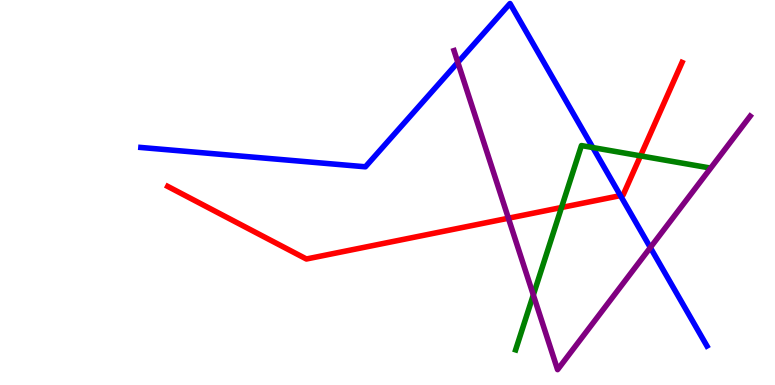[{'lines': ['blue', 'red'], 'intersections': [{'x': 8.01, 'y': 4.92}]}, {'lines': ['green', 'red'], 'intersections': [{'x': 7.25, 'y': 4.61}, {'x': 8.26, 'y': 5.95}]}, {'lines': ['purple', 'red'], 'intersections': [{'x': 6.56, 'y': 4.33}]}, {'lines': ['blue', 'green'], 'intersections': [{'x': 7.65, 'y': 6.17}]}, {'lines': ['blue', 'purple'], 'intersections': [{'x': 5.91, 'y': 8.38}, {'x': 8.39, 'y': 3.57}]}, {'lines': ['green', 'purple'], 'intersections': [{'x': 6.88, 'y': 2.34}]}]